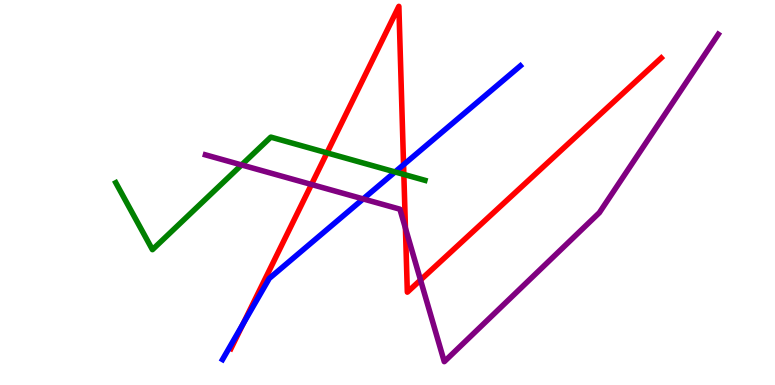[{'lines': ['blue', 'red'], 'intersections': [{'x': 3.14, 'y': 1.59}, {'x': 5.21, 'y': 5.72}]}, {'lines': ['green', 'red'], 'intersections': [{'x': 4.22, 'y': 6.03}, {'x': 5.21, 'y': 5.47}]}, {'lines': ['purple', 'red'], 'intersections': [{'x': 4.02, 'y': 5.21}, {'x': 5.23, 'y': 4.07}, {'x': 5.43, 'y': 2.73}]}, {'lines': ['blue', 'green'], 'intersections': [{'x': 5.1, 'y': 5.53}]}, {'lines': ['blue', 'purple'], 'intersections': [{'x': 4.69, 'y': 4.83}]}, {'lines': ['green', 'purple'], 'intersections': [{'x': 3.12, 'y': 5.72}]}]